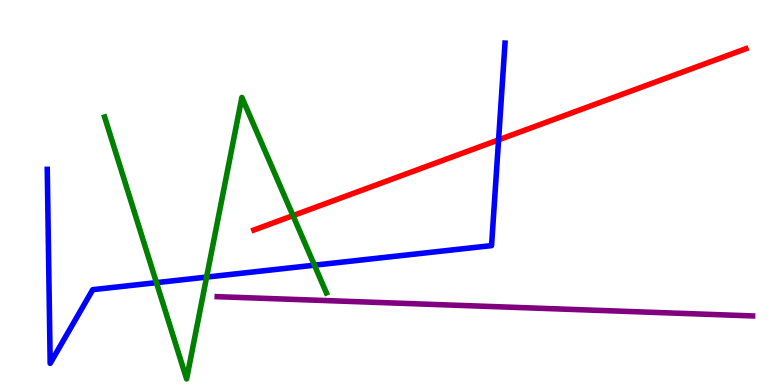[{'lines': ['blue', 'red'], 'intersections': [{'x': 6.43, 'y': 6.37}]}, {'lines': ['green', 'red'], 'intersections': [{'x': 3.78, 'y': 4.4}]}, {'lines': ['purple', 'red'], 'intersections': []}, {'lines': ['blue', 'green'], 'intersections': [{'x': 2.02, 'y': 2.66}, {'x': 2.67, 'y': 2.8}, {'x': 4.06, 'y': 3.11}]}, {'lines': ['blue', 'purple'], 'intersections': []}, {'lines': ['green', 'purple'], 'intersections': []}]